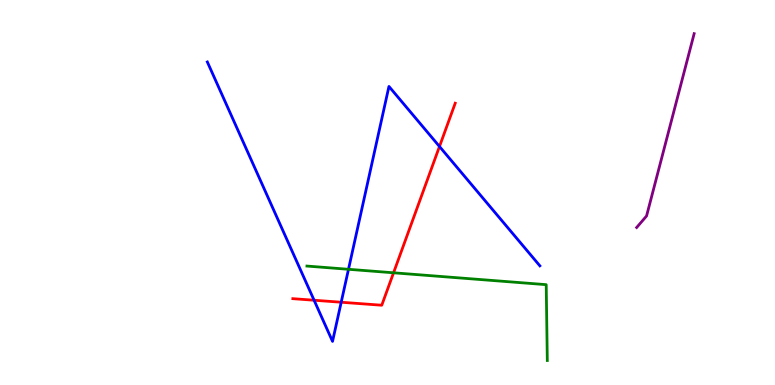[{'lines': ['blue', 'red'], 'intersections': [{'x': 4.05, 'y': 2.2}, {'x': 4.4, 'y': 2.15}, {'x': 5.67, 'y': 6.19}]}, {'lines': ['green', 'red'], 'intersections': [{'x': 5.08, 'y': 2.91}]}, {'lines': ['purple', 'red'], 'intersections': []}, {'lines': ['blue', 'green'], 'intersections': [{'x': 4.5, 'y': 3.01}]}, {'lines': ['blue', 'purple'], 'intersections': []}, {'lines': ['green', 'purple'], 'intersections': []}]